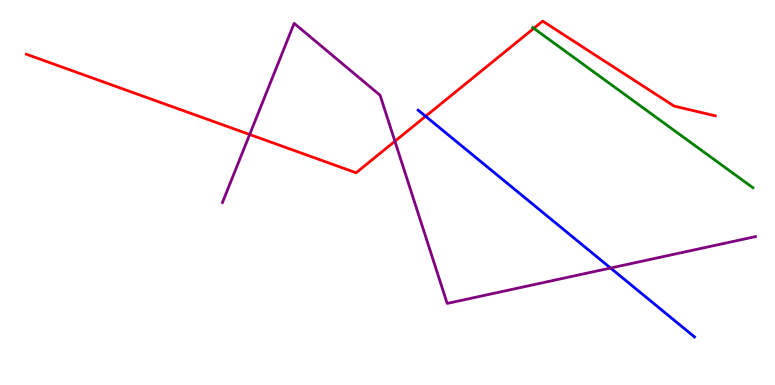[{'lines': ['blue', 'red'], 'intersections': [{'x': 5.49, 'y': 6.98}]}, {'lines': ['green', 'red'], 'intersections': [{'x': 6.89, 'y': 9.26}]}, {'lines': ['purple', 'red'], 'intersections': [{'x': 3.22, 'y': 6.51}, {'x': 5.1, 'y': 6.33}]}, {'lines': ['blue', 'green'], 'intersections': []}, {'lines': ['blue', 'purple'], 'intersections': [{'x': 7.88, 'y': 3.04}]}, {'lines': ['green', 'purple'], 'intersections': []}]